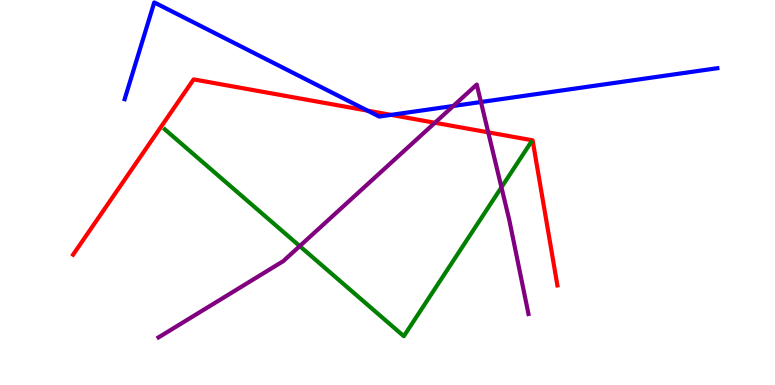[{'lines': ['blue', 'red'], 'intersections': [{'x': 4.74, 'y': 7.13}, {'x': 5.05, 'y': 7.02}]}, {'lines': ['green', 'red'], 'intersections': []}, {'lines': ['purple', 'red'], 'intersections': [{'x': 5.61, 'y': 6.81}, {'x': 6.3, 'y': 6.56}]}, {'lines': ['blue', 'green'], 'intersections': []}, {'lines': ['blue', 'purple'], 'intersections': [{'x': 5.85, 'y': 7.25}, {'x': 6.21, 'y': 7.35}]}, {'lines': ['green', 'purple'], 'intersections': [{'x': 3.87, 'y': 3.61}, {'x': 6.47, 'y': 5.13}]}]